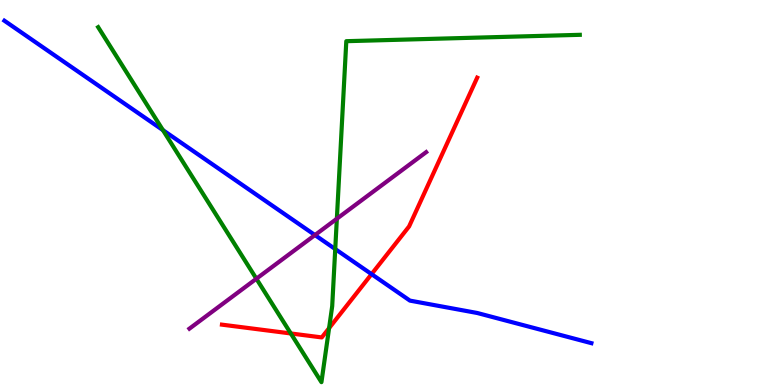[{'lines': ['blue', 'red'], 'intersections': [{'x': 4.79, 'y': 2.88}]}, {'lines': ['green', 'red'], 'intersections': [{'x': 3.75, 'y': 1.34}, {'x': 4.25, 'y': 1.48}]}, {'lines': ['purple', 'red'], 'intersections': []}, {'lines': ['blue', 'green'], 'intersections': [{'x': 2.1, 'y': 6.62}, {'x': 4.33, 'y': 3.53}]}, {'lines': ['blue', 'purple'], 'intersections': [{'x': 4.06, 'y': 3.89}]}, {'lines': ['green', 'purple'], 'intersections': [{'x': 3.31, 'y': 2.76}, {'x': 4.35, 'y': 4.32}]}]